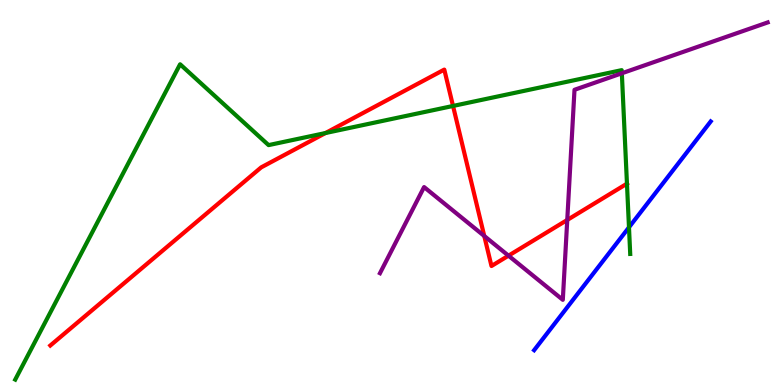[{'lines': ['blue', 'red'], 'intersections': []}, {'lines': ['green', 'red'], 'intersections': [{'x': 4.2, 'y': 6.54}, {'x': 5.85, 'y': 7.25}, {'x': 8.09, 'y': 5.23}]}, {'lines': ['purple', 'red'], 'intersections': [{'x': 6.25, 'y': 3.87}, {'x': 6.56, 'y': 3.36}, {'x': 7.32, 'y': 4.29}]}, {'lines': ['blue', 'green'], 'intersections': [{'x': 8.12, 'y': 4.1}]}, {'lines': ['blue', 'purple'], 'intersections': []}, {'lines': ['green', 'purple'], 'intersections': [{'x': 8.02, 'y': 8.1}]}]